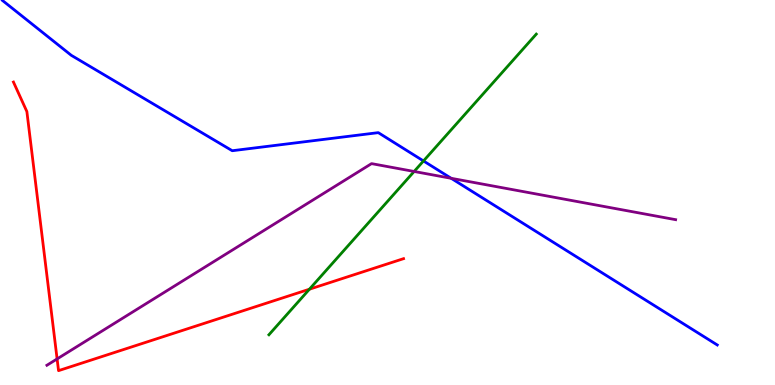[{'lines': ['blue', 'red'], 'intersections': []}, {'lines': ['green', 'red'], 'intersections': [{'x': 3.99, 'y': 2.49}]}, {'lines': ['purple', 'red'], 'intersections': [{'x': 0.737, 'y': 0.677}]}, {'lines': ['blue', 'green'], 'intersections': [{'x': 5.46, 'y': 5.82}]}, {'lines': ['blue', 'purple'], 'intersections': [{'x': 5.82, 'y': 5.37}]}, {'lines': ['green', 'purple'], 'intersections': [{'x': 5.34, 'y': 5.55}]}]